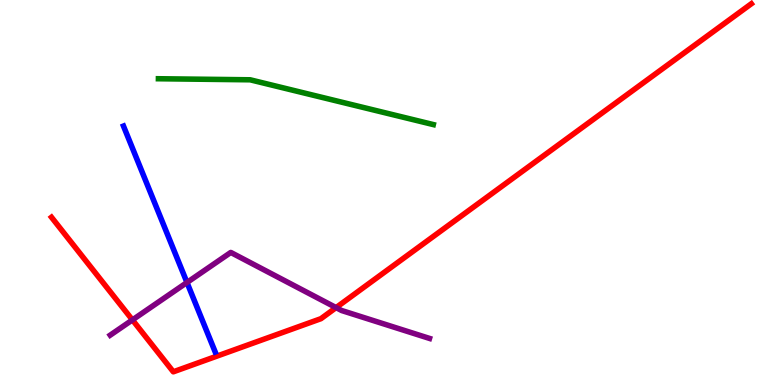[{'lines': ['blue', 'red'], 'intersections': []}, {'lines': ['green', 'red'], 'intersections': []}, {'lines': ['purple', 'red'], 'intersections': [{'x': 1.71, 'y': 1.69}, {'x': 4.34, 'y': 2.01}]}, {'lines': ['blue', 'green'], 'intersections': []}, {'lines': ['blue', 'purple'], 'intersections': [{'x': 2.41, 'y': 2.66}]}, {'lines': ['green', 'purple'], 'intersections': []}]